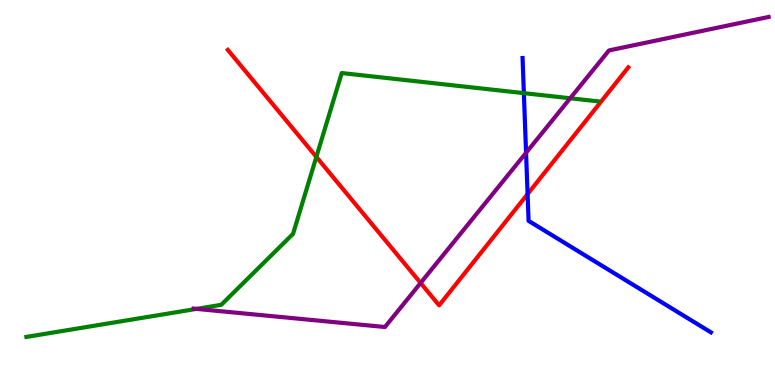[{'lines': ['blue', 'red'], 'intersections': [{'x': 6.81, 'y': 4.96}]}, {'lines': ['green', 'red'], 'intersections': [{'x': 4.08, 'y': 5.92}]}, {'lines': ['purple', 'red'], 'intersections': [{'x': 5.43, 'y': 2.65}]}, {'lines': ['blue', 'green'], 'intersections': [{'x': 6.76, 'y': 7.58}]}, {'lines': ['blue', 'purple'], 'intersections': [{'x': 6.79, 'y': 6.03}]}, {'lines': ['green', 'purple'], 'intersections': [{'x': 2.54, 'y': 1.98}, {'x': 7.36, 'y': 7.45}]}]